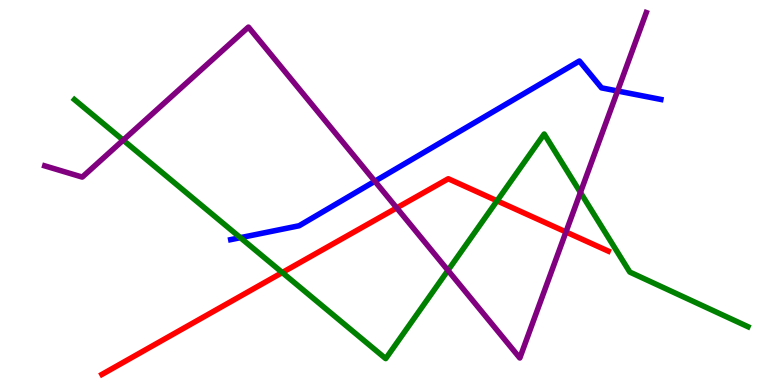[{'lines': ['blue', 'red'], 'intersections': []}, {'lines': ['green', 'red'], 'intersections': [{'x': 3.64, 'y': 2.92}, {'x': 6.41, 'y': 4.78}]}, {'lines': ['purple', 'red'], 'intersections': [{'x': 5.12, 'y': 4.6}, {'x': 7.3, 'y': 3.97}]}, {'lines': ['blue', 'green'], 'intersections': [{'x': 3.1, 'y': 3.83}]}, {'lines': ['blue', 'purple'], 'intersections': [{'x': 4.84, 'y': 5.29}, {'x': 7.97, 'y': 7.64}]}, {'lines': ['green', 'purple'], 'intersections': [{'x': 1.59, 'y': 6.36}, {'x': 5.78, 'y': 2.98}, {'x': 7.49, 'y': 5.0}]}]